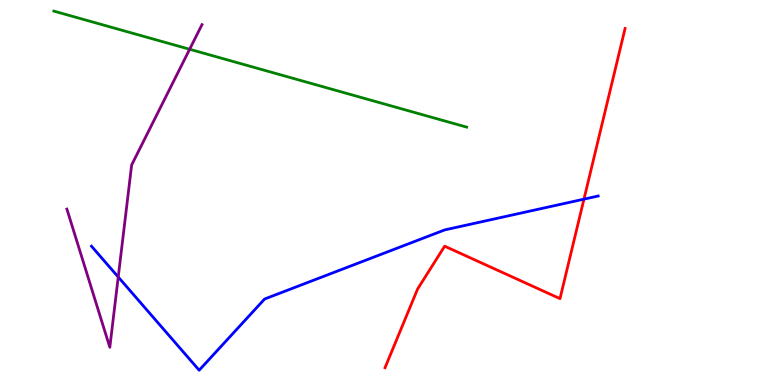[{'lines': ['blue', 'red'], 'intersections': [{'x': 7.54, 'y': 4.83}]}, {'lines': ['green', 'red'], 'intersections': []}, {'lines': ['purple', 'red'], 'intersections': []}, {'lines': ['blue', 'green'], 'intersections': []}, {'lines': ['blue', 'purple'], 'intersections': [{'x': 1.53, 'y': 2.81}]}, {'lines': ['green', 'purple'], 'intersections': [{'x': 2.45, 'y': 8.72}]}]